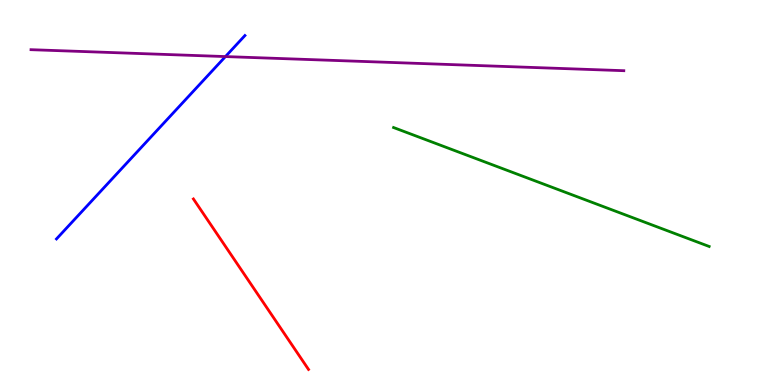[{'lines': ['blue', 'red'], 'intersections': []}, {'lines': ['green', 'red'], 'intersections': []}, {'lines': ['purple', 'red'], 'intersections': []}, {'lines': ['blue', 'green'], 'intersections': []}, {'lines': ['blue', 'purple'], 'intersections': [{'x': 2.91, 'y': 8.53}]}, {'lines': ['green', 'purple'], 'intersections': []}]